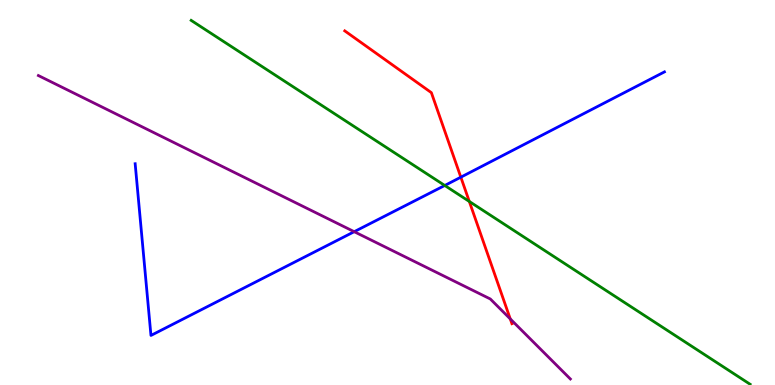[{'lines': ['blue', 'red'], 'intersections': [{'x': 5.95, 'y': 5.4}]}, {'lines': ['green', 'red'], 'intersections': [{'x': 6.06, 'y': 4.77}]}, {'lines': ['purple', 'red'], 'intersections': [{'x': 6.58, 'y': 1.72}]}, {'lines': ['blue', 'green'], 'intersections': [{'x': 5.74, 'y': 5.18}]}, {'lines': ['blue', 'purple'], 'intersections': [{'x': 4.57, 'y': 3.98}]}, {'lines': ['green', 'purple'], 'intersections': []}]